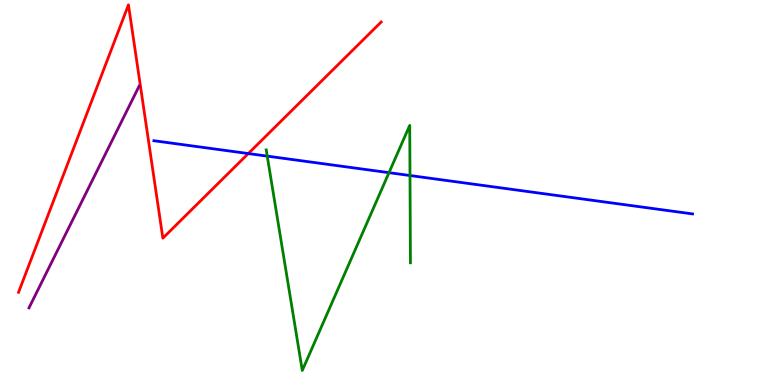[{'lines': ['blue', 'red'], 'intersections': [{'x': 3.2, 'y': 6.01}]}, {'lines': ['green', 'red'], 'intersections': []}, {'lines': ['purple', 'red'], 'intersections': []}, {'lines': ['blue', 'green'], 'intersections': [{'x': 3.45, 'y': 5.94}, {'x': 5.02, 'y': 5.52}, {'x': 5.29, 'y': 5.44}]}, {'lines': ['blue', 'purple'], 'intersections': []}, {'lines': ['green', 'purple'], 'intersections': []}]